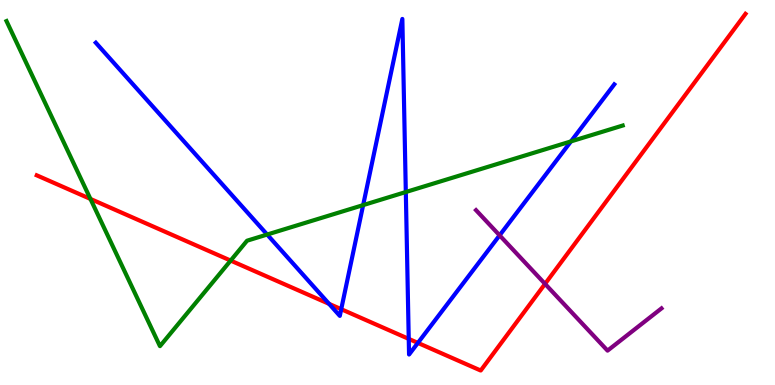[{'lines': ['blue', 'red'], 'intersections': [{'x': 4.25, 'y': 2.11}, {'x': 4.4, 'y': 1.97}, {'x': 5.27, 'y': 1.2}, {'x': 5.39, 'y': 1.09}]}, {'lines': ['green', 'red'], 'intersections': [{'x': 1.17, 'y': 4.83}, {'x': 2.98, 'y': 3.23}]}, {'lines': ['purple', 'red'], 'intersections': [{'x': 7.03, 'y': 2.63}]}, {'lines': ['blue', 'green'], 'intersections': [{'x': 3.45, 'y': 3.91}, {'x': 4.69, 'y': 4.67}, {'x': 5.24, 'y': 5.01}, {'x': 7.37, 'y': 6.33}]}, {'lines': ['blue', 'purple'], 'intersections': [{'x': 6.45, 'y': 3.89}]}, {'lines': ['green', 'purple'], 'intersections': []}]